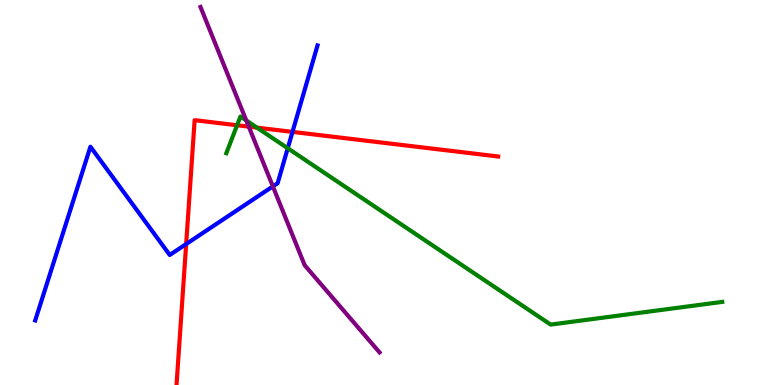[{'lines': ['blue', 'red'], 'intersections': [{'x': 2.4, 'y': 3.66}, {'x': 3.77, 'y': 6.57}]}, {'lines': ['green', 'red'], 'intersections': [{'x': 3.06, 'y': 6.75}, {'x': 3.32, 'y': 6.68}]}, {'lines': ['purple', 'red'], 'intersections': [{'x': 3.21, 'y': 6.71}]}, {'lines': ['blue', 'green'], 'intersections': [{'x': 3.71, 'y': 6.15}]}, {'lines': ['blue', 'purple'], 'intersections': [{'x': 3.52, 'y': 5.16}]}, {'lines': ['green', 'purple'], 'intersections': [{'x': 3.18, 'y': 6.87}]}]